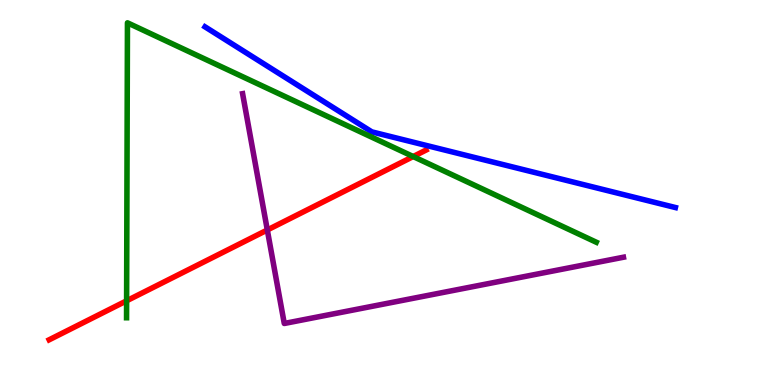[{'lines': ['blue', 'red'], 'intersections': []}, {'lines': ['green', 'red'], 'intersections': [{'x': 1.63, 'y': 2.19}, {'x': 5.33, 'y': 5.93}]}, {'lines': ['purple', 'red'], 'intersections': [{'x': 3.45, 'y': 4.03}]}, {'lines': ['blue', 'green'], 'intersections': []}, {'lines': ['blue', 'purple'], 'intersections': []}, {'lines': ['green', 'purple'], 'intersections': []}]